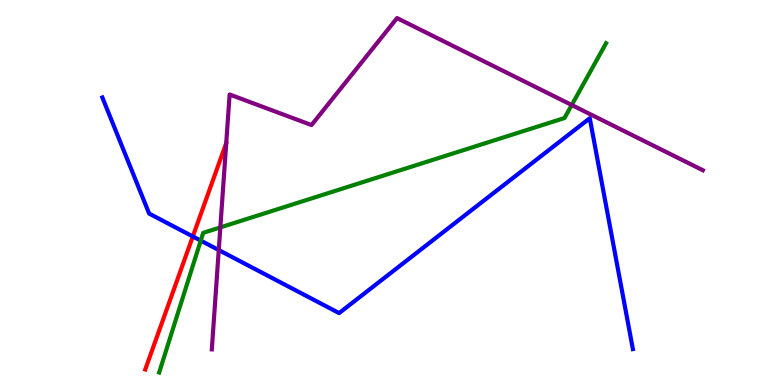[{'lines': ['blue', 'red'], 'intersections': [{'x': 2.49, 'y': 3.86}]}, {'lines': ['green', 'red'], 'intersections': []}, {'lines': ['purple', 'red'], 'intersections': []}, {'lines': ['blue', 'green'], 'intersections': [{'x': 2.59, 'y': 3.75}]}, {'lines': ['blue', 'purple'], 'intersections': [{'x': 2.82, 'y': 3.51}]}, {'lines': ['green', 'purple'], 'intersections': [{'x': 2.84, 'y': 4.09}, {'x': 7.38, 'y': 7.27}]}]